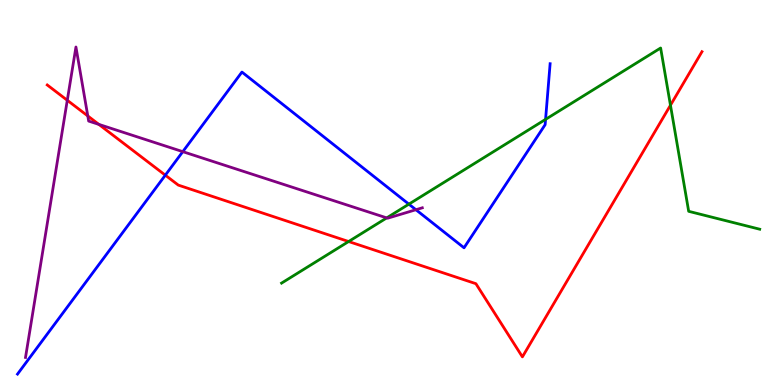[{'lines': ['blue', 'red'], 'intersections': [{'x': 2.13, 'y': 5.45}]}, {'lines': ['green', 'red'], 'intersections': [{'x': 4.5, 'y': 3.73}, {'x': 8.65, 'y': 7.27}]}, {'lines': ['purple', 'red'], 'intersections': [{'x': 0.868, 'y': 7.4}, {'x': 1.13, 'y': 6.99}, {'x': 1.28, 'y': 6.77}]}, {'lines': ['blue', 'green'], 'intersections': [{'x': 5.28, 'y': 4.7}, {'x': 7.04, 'y': 6.9}]}, {'lines': ['blue', 'purple'], 'intersections': [{'x': 2.36, 'y': 6.06}, {'x': 5.37, 'y': 4.55}]}, {'lines': ['green', 'purple'], 'intersections': [{'x': 4.99, 'y': 4.34}]}]